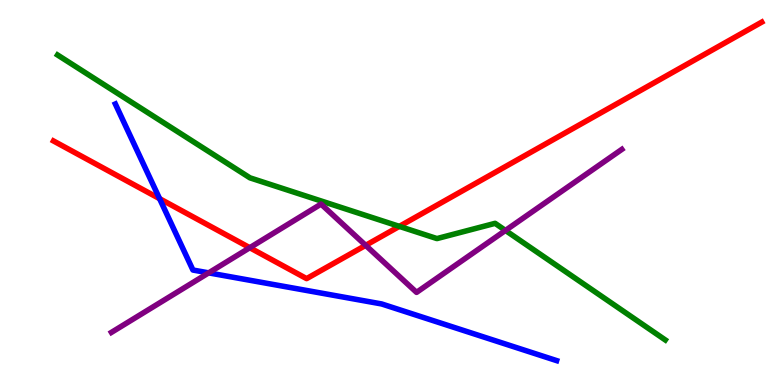[{'lines': ['blue', 'red'], 'intersections': [{'x': 2.06, 'y': 4.84}]}, {'lines': ['green', 'red'], 'intersections': [{'x': 5.15, 'y': 4.12}]}, {'lines': ['purple', 'red'], 'intersections': [{'x': 3.22, 'y': 3.57}, {'x': 4.72, 'y': 3.63}]}, {'lines': ['blue', 'green'], 'intersections': []}, {'lines': ['blue', 'purple'], 'intersections': [{'x': 2.69, 'y': 2.91}]}, {'lines': ['green', 'purple'], 'intersections': [{'x': 6.52, 'y': 4.01}]}]